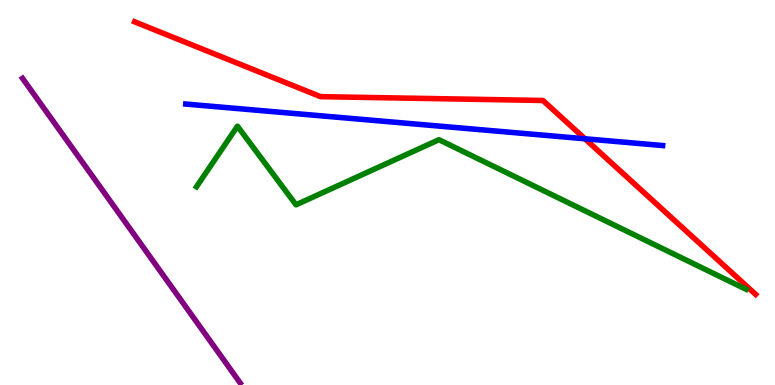[{'lines': ['blue', 'red'], 'intersections': [{'x': 7.55, 'y': 6.4}]}, {'lines': ['green', 'red'], 'intersections': []}, {'lines': ['purple', 'red'], 'intersections': []}, {'lines': ['blue', 'green'], 'intersections': []}, {'lines': ['blue', 'purple'], 'intersections': []}, {'lines': ['green', 'purple'], 'intersections': []}]